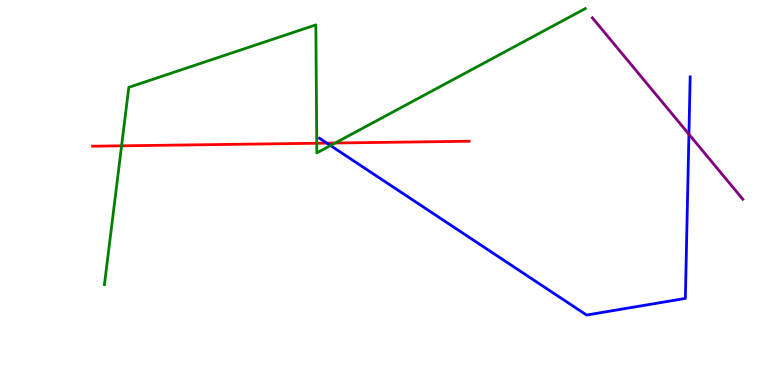[{'lines': ['blue', 'red'], 'intersections': [{'x': 4.22, 'y': 6.28}]}, {'lines': ['green', 'red'], 'intersections': [{'x': 1.57, 'y': 6.21}, {'x': 4.09, 'y': 6.28}, {'x': 4.33, 'y': 6.29}]}, {'lines': ['purple', 'red'], 'intersections': []}, {'lines': ['blue', 'green'], 'intersections': [{'x': 4.26, 'y': 6.22}]}, {'lines': ['blue', 'purple'], 'intersections': [{'x': 8.89, 'y': 6.51}]}, {'lines': ['green', 'purple'], 'intersections': []}]